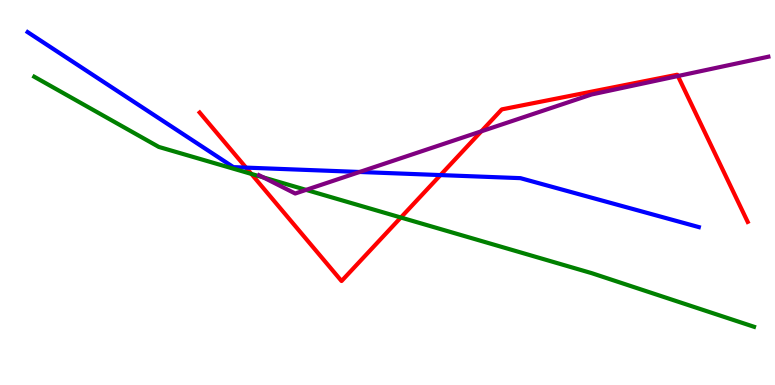[{'lines': ['blue', 'red'], 'intersections': [{'x': 3.17, 'y': 5.65}, {'x': 5.68, 'y': 5.45}]}, {'lines': ['green', 'red'], 'intersections': [{'x': 3.24, 'y': 5.48}, {'x': 5.17, 'y': 4.35}]}, {'lines': ['purple', 'red'], 'intersections': [{'x': 6.21, 'y': 6.59}, {'x': 8.75, 'y': 8.03}]}, {'lines': ['blue', 'green'], 'intersections': []}, {'lines': ['blue', 'purple'], 'intersections': [{'x': 4.64, 'y': 5.53}]}, {'lines': ['green', 'purple'], 'intersections': [{'x': 3.4, 'y': 5.39}, {'x': 3.95, 'y': 5.07}]}]